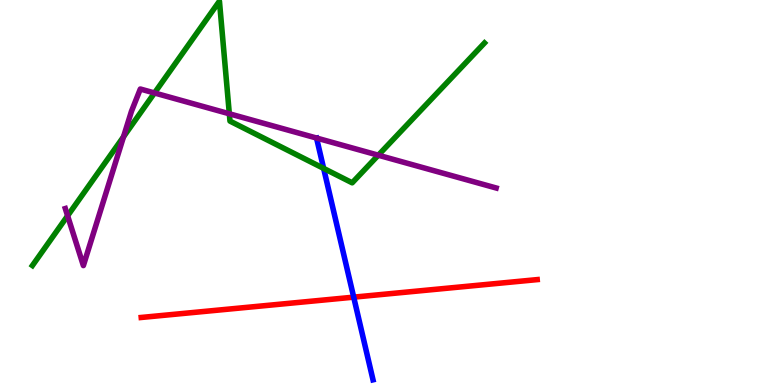[{'lines': ['blue', 'red'], 'intersections': [{'x': 4.56, 'y': 2.28}]}, {'lines': ['green', 'red'], 'intersections': []}, {'lines': ['purple', 'red'], 'intersections': []}, {'lines': ['blue', 'green'], 'intersections': [{'x': 4.18, 'y': 5.63}]}, {'lines': ['blue', 'purple'], 'intersections': []}, {'lines': ['green', 'purple'], 'intersections': [{'x': 0.872, 'y': 4.4}, {'x': 1.59, 'y': 6.45}, {'x': 1.99, 'y': 7.59}, {'x': 2.96, 'y': 7.04}, {'x': 4.88, 'y': 5.97}]}]